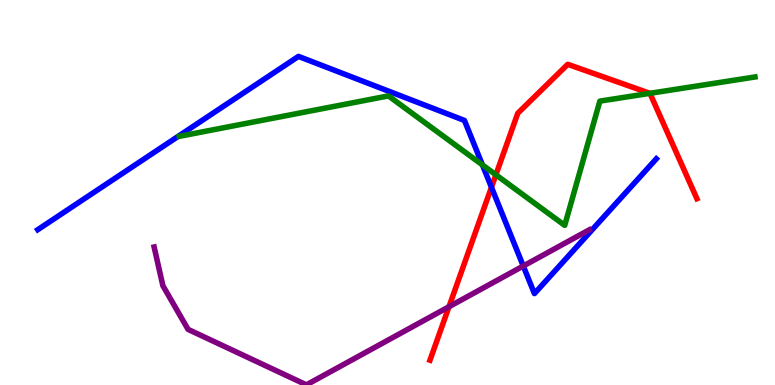[{'lines': ['blue', 'red'], 'intersections': [{'x': 6.34, 'y': 5.14}]}, {'lines': ['green', 'red'], 'intersections': [{'x': 6.4, 'y': 5.46}, {'x': 8.39, 'y': 7.58}]}, {'lines': ['purple', 'red'], 'intersections': [{'x': 5.79, 'y': 2.03}]}, {'lines': ['blue', 'green'], 'intersections': [{'x': 6.22, 'y': 5.72}]}, {'lines': ['blue', 'purple'], 'intersections': [{'x': 6.75, 'y': 3.09}]}, {'lines': ['green', 'purple'], 'intersections': []}]